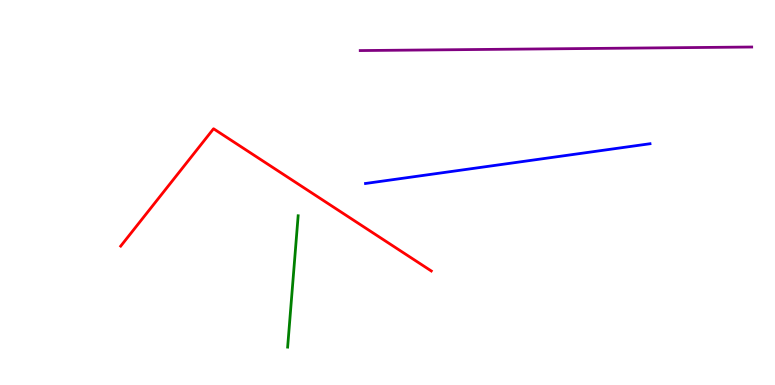[{'lines': ['blue', 'red'], 'intersections': []}, {'lines': ['green', 'red'], 'intersections': []}, {'lines': ['purple', 'red'], 'intersections': []}, {'lines': ['blue', 'green'], 'intersections': []}, {'lines': ['blue', 'purple'], 'intersections': []}, {'lines': ['green', 'purple'], 'intersections': []}]